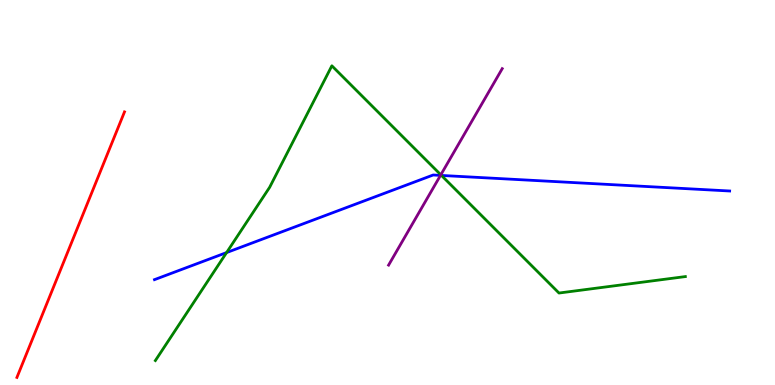[{'lines': ['blue', 'red'], 'intersections': []}, {'lines': ['green', 'red'], 'intersections': []}, {'lines': ['purple', 'red'], 'intersections': []}, {'lines': ['blue', 'green'], 'intersections': [{'x': 2.92, 'y': 3.44}, {'x': 5.7, 'y': 5.44}]}, {'lines': ['blue', 'purple'], 'intersections': [{'x': 5.68, 'y': 5.44}]}, {'lines': ['green', 'purple'], 'intersections': [{'x': 5.69, 'y': 5.46}]}]